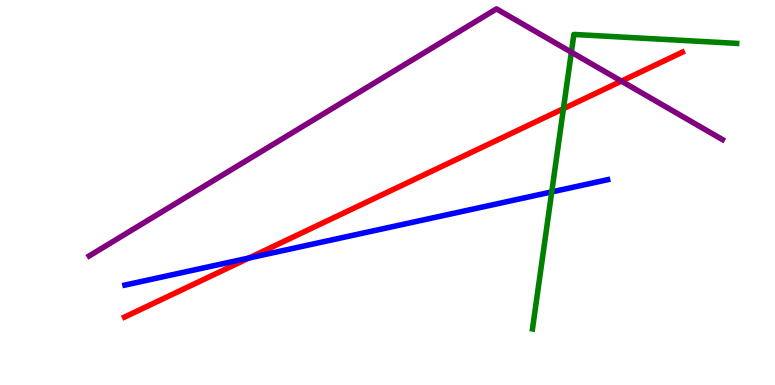[{'lines': ['blue', 'red'], 'intersections': [{'x': 3.21, 'y': 3.3}]}, {'lines': ['green', 'red'], 'intersections': [{'x': 7.27, 'y': 7.18}]}, {'lines': ['purple', 'red'], 'intersections': [{'x': 8.02, 'y': 7.89}]}, {'lines': ['blue', 'green'], 'intersections': [{'x': 7.12, 'y': 5.02}]}, {'lines': ['blue', 'purple'], 'intersections': []}, {'lines': ['green', 'purple'], 'intersections': [{'x': 7.37, 'y': 8.64}]}]